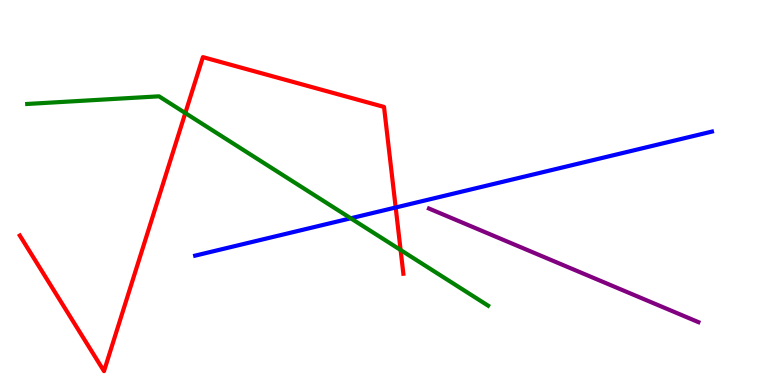[{'lines': ['blue', 'red'], 'intersections': [{'x': 5.11, 'y': 4.61}]}, {'lines': ['green', 'red'], 'intersections': [{'x': 2.39, 'y': 7.06}, {'x': 5.17, 'y': 3.51}]}, {'lines': ['purple', 'red'], 'intersections': []}, {'lines': ['blue', 'green'], 'intersections': [{'x': 4.53, 'y': 4.33}]}, {'lines': ['blue', 'purple'], 'intersections': []}, {'lines': ['green', 'purple'], 'intersections': []}]